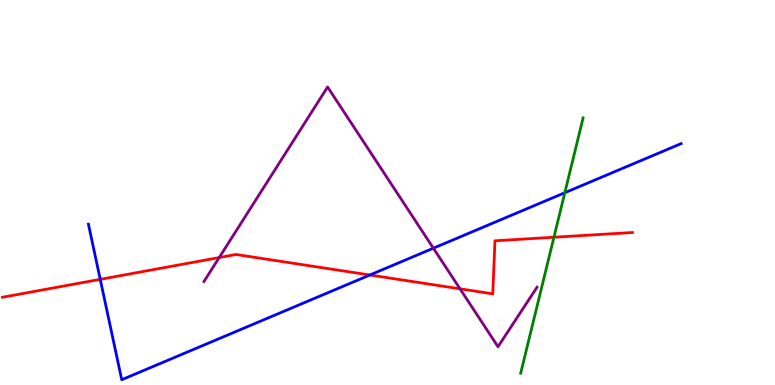[{'lines': ['blue', 'red'], 'intersections': [{'x': 1.29, 'y': 2.74}, {'x': 4.77, 'y': 2.86}]}, {'lines': ['green', 'red'], 'intersections': [{'x': 7.15, 'y': 3.84}]}, {'lines': ['purple', 'red'], 'intersections': [{'x': 2.83, 'y': 3.31}, {'x': 5.94, 'y': 2.5}]}, {'lines': ['blue', 'green'], 'intersections': [{'x': 7.29, 'y': 4.99}]}, {'lines': ['blue', 'purple'], 'intersections': [{'x': 5.59, 'y': 3.55}]}, {'lines': ['green', 'purple'], 'intersections': []}]